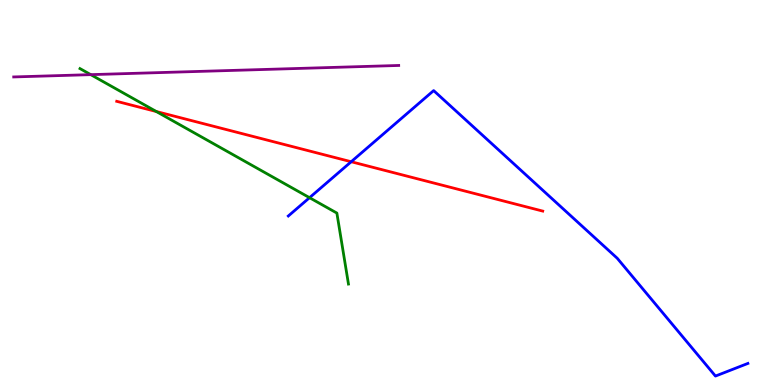[{'lines': ['blue', 'red'], 'intersections': [{'x': 4.53, 'y': 5.8}]}, {'lines': ['green', 'red'], 'intersections': [{'x': 2.02, 'y': 7.1}]}, {'lines': ['purple', 'red'], 'intersections': []}, {'lines': ['blue', 'green'], 'intersections': [{'x': 3.99, 'y': 4.87}]}, {'lines': ['blue', 'purple'], 'intersections': []}, {'lines': ['green', 'purple'], 'intersections': [{'x': 1.17, 'y': 8.06}]}]